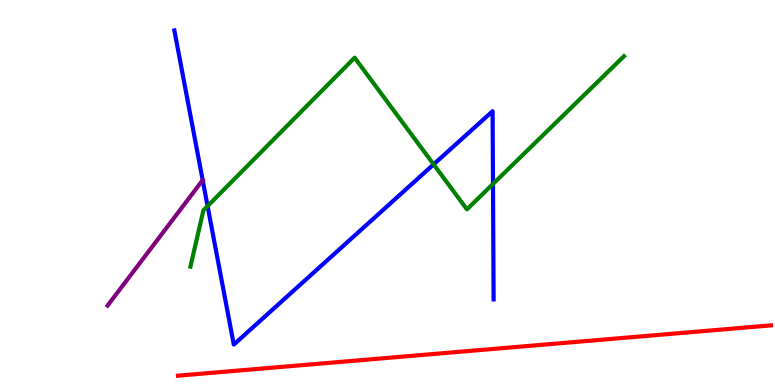[{'lines': ['blue', 'red'], 'intersections': []}, {'lines': ['green', 'red'], 'intersections': []}, {'lines': ['purple', 'red'], 'intersections': []}, {'lines': ['blue', 'green'], 'intersections': [{'x': 2.68, 'y': 4.65}, {'x': 5.6, 'y': 5.73}, {'x': 6.36, 'y': 5.22}]}, {'lines': ['blue', 'purple'], 'intersections': []}, {'lines': ['green', 'purple'], 'intersections': []}]